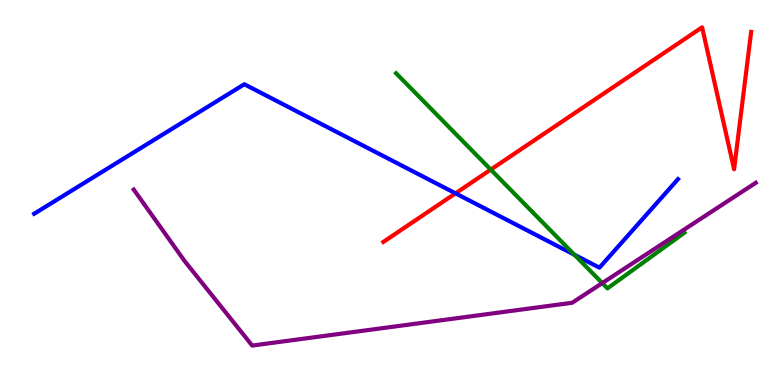[{'lines': ['blue', 'red'], 'intersections': [{'x': 5.88, 'y': 4.98}]}, {'lines': ['green', 'red'], 'intersections': [{'x': 6.33, 'y': 5.59}]}, {'lines': ['purple', 'red'], 'intersections': []}, {'lines': ['blue', 'green'], 'intersections': [{'x': 7.41, 'y': 3.38}]}, {'lines': ['blue', 'purple'], 'intersections': []}, {'lines': ['green', 'purple'], 'intersections': [{'x': 7.77, 'y': 2.65}]}]